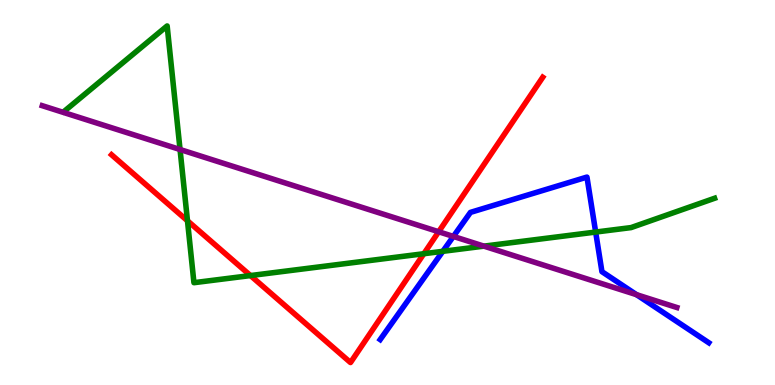[{'lines': ['blue', 'red'], 'intersections': []}, {'lines': ['green', 'red'], 'intersections': [{'x': 2.42, 'y': 4.27}, {'x': 3.23, 'y': 2.84}, {'x': 5.47, 'y': 3.41}]}, {'lines': ['purple', 'red'], 'intersections': [{'x': 5.66, 'y': 3.98}]}, {'lines': ['blue', 'green'], 'intersections': [{'x': 5.71, 'y': 3.47}, {'x': 7.69, 'y': 3.97}]}, {'lines': ['blue', 'purple'], 'intersections': [{'x': 5.85, 'y': 3.86}, {'x': 8.21, 'y': 2.35}]}, {'lines': ['green', 'purple'], 'intersections': [{'x': 2.32, 'y': 6.12}, {'x': 6.24, 'y': 3.61}]}]